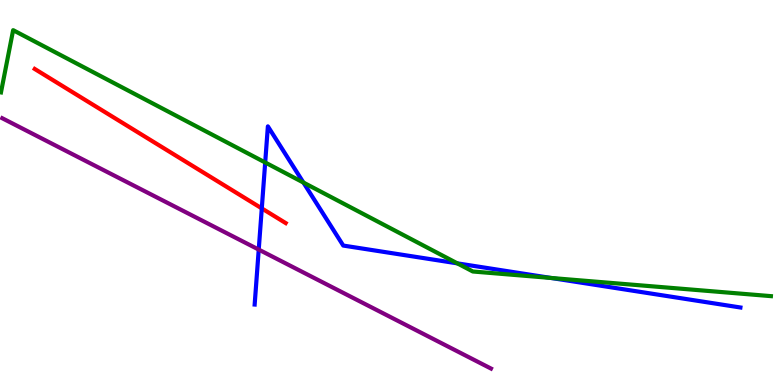[{'lines': ['blue', 'red'], 'intersections': [{'x': 3.38, 'y': 4.59}]}, {'lines': ['green', 'red'], 'intersections': []}, {'lines': ['purple', 'red'], 'intersections': []}, {'lines': ['blue', 'green'], 'intersections': [{'x': 3.42, 'y': 5.78}, {'x': 3.91, 'y': 5.26}, {'x': 5.9, 'y': 3.16}, {'x': 7.11, 'y': 2.78}]}, {'lines': ['blue', 'purple'], 'intersections': [{'x': 3.34, 'y': 3.52}]}, {'lines': ['green', 'purple'], 'intersections': []}]